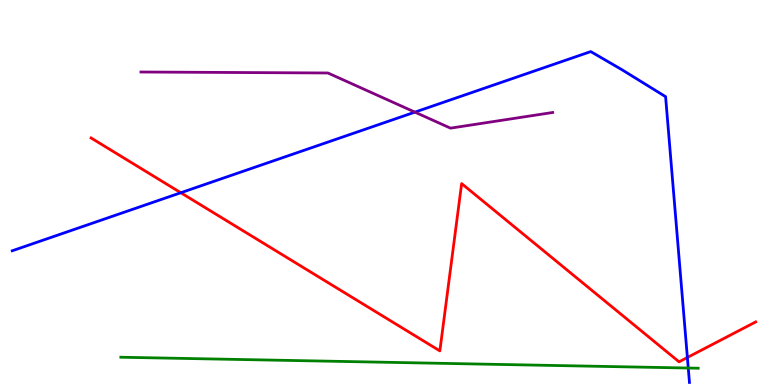[{'lines': ['blue', 'red'], 'intersections': [{'x': 2.33, 'y': 4.99}, {'x': 8.87, 'y': 0.715}]}, {'lines': ['green', 'red'], 'intersections': []}, {'lines': ['purple', 'red'], 'intersections': []}, {'lines': ['blue', 'green'], 'intersections': [{'x': 8.88, 'y': 0.441}]}, {'lines': ['blue', 'purple'], 'intersections': [{'x': 5.35, 'y': 7.09}]}, {'lines': ['green', 'purple'], 'intersections': []}]